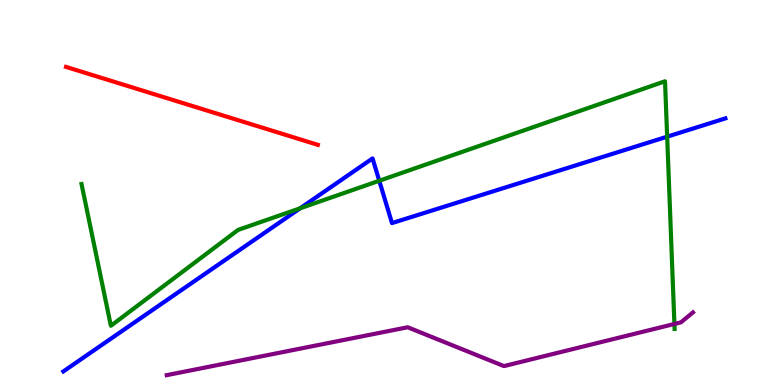[{'lines': ['blue', 'red'], 'intersections': []}, {'lines': ['green', 'red'], 'intersections': []}, {'lines': ['purple', 'red'], 'intersections': []}, {'lines': ['blue', 'green'], 'intersections': [{'x': 3.87, 'y': 4.59}, {'x': 4.89, 'y': 5.31}, {'x': 8.61, 'y': 6.45}]}, {'lines': ['blue', 'purple'], 'intersections': []}, {'lines': ['green', 'purple'], 'intersections': [{'x': 8.7, 'y': 1.59}]}]